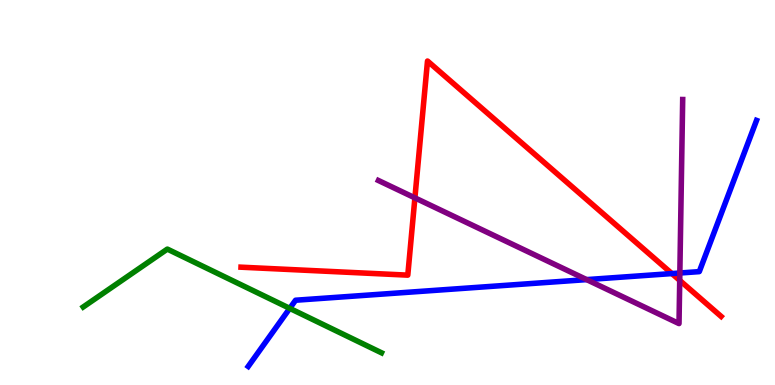[{'lines': ['blue', 'red'], 'intersections': [{'x': 8.67, 'y': 2.89}]}, {'lines': ['green', 'red'], 'intersections': []}, {'lines': ['purple', 'red'], 'intersections': [{'x': 5.35, 'y': 4.86}, {'x': 8.77, 'y': 2.72}]}, {'lines': ['blue', 'green'], 'intersections': [{'x': 3.74, 'y': 1.99}]}, {'lines': ['blue', 'purple'], 'intersections': [{'x': 7.57, 'y': 2.74}, {'x': 8.77, 'y': 2.91}]}, {'lines': ['green', 'purple'], 'intersections': []}]